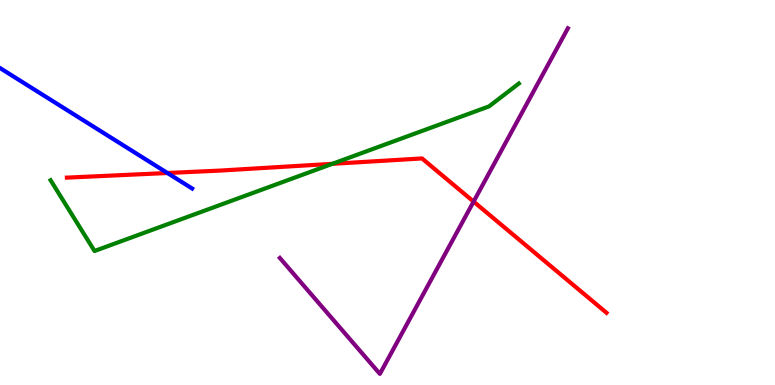[{'lines': ['blue', 'red'], 'intersections': [{'x': 2.16, 'y': 5.51}]}, {'lines': ['green', 'red'], 'intersections': [{'x': 4.29, 'y': 5.74}]}, {'lines': ['purple', 'red'], 'intersections': [{'x': 6.11, 'y': 4.76}]}, {'lines': ['blue', 'green'], 'intersections': []}, {'lines': ['blue', 'purple'], 'intersections': []}, {'lines': ['green', 'purple'], 'intersections': []}]